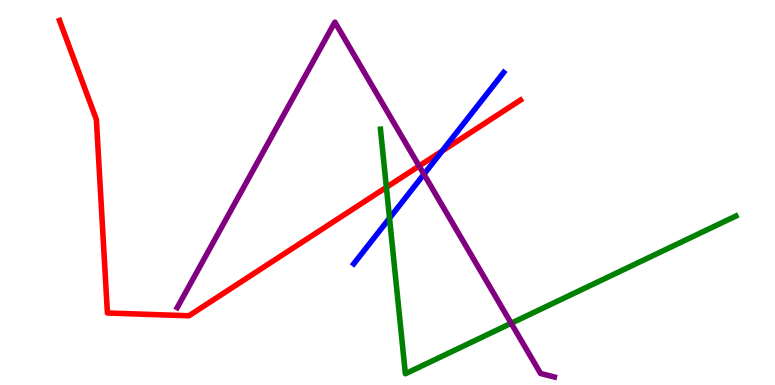[{'lines': ['blue', 'red'], 'intersections': [{'x': 5.7, 'y': 6.08}]}, {'lines': ['green', 'red'], 'intersections': [{'x': 4.99, 'y': 5.13}]}, {'lines': ['purple', 'red'], 'intersections': [{'x': 5.41, 'y': 5.69}]}, {'lines': ['blue', 'green'], 'intersections': [{'x': 5.03, 'y': 4.33}]}, {'lines': ['blue', 'purple'], 'intersections': [{'x': 5.47, 'y': 5.47}]}, {'lines': ['green', 'purple'], 'intersections': [{'x': 6.6, 'y': 1.6}]}]